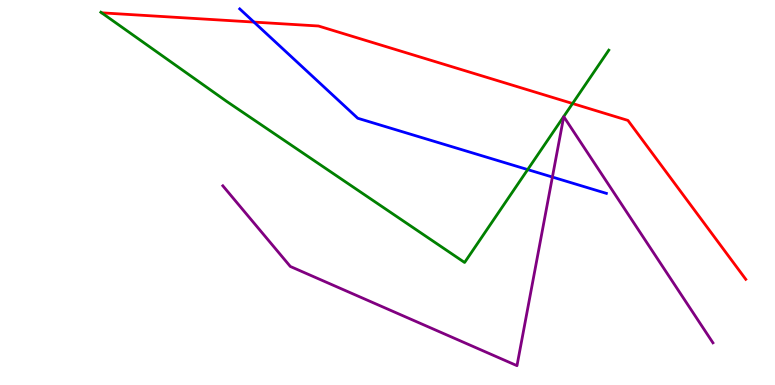[{'lines': ['blue', 'red'], 'intersections': [{'x': 3.28, 'y': 9.43}]}, {'lines': ['green', 'red'], 'intersections': [{'x': 7.39, 'y': 7.31}]}, {'lines': ['purple', 'red'], 'intersections': []}, {'lines': ['blue', 'green'], 'intersections': [{'x': 6.81, 'y': 5.6}]}, {'lines': ['blue', 'purple'], 'intersections': [{'x': 7.13, 'y': 5.4}]}, {'lines': ['green', 'purple'], 'intersections': []}]